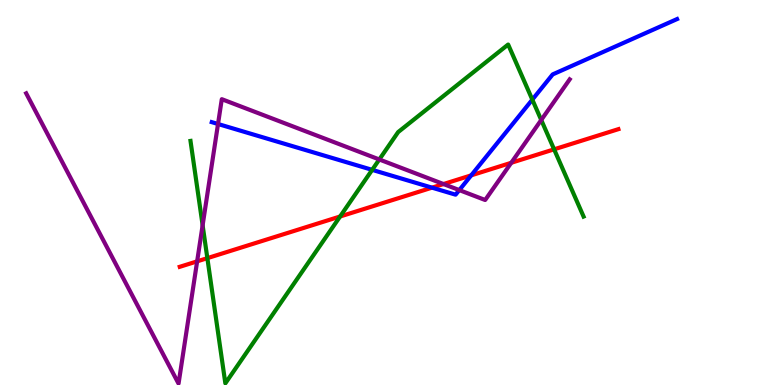[{'lines': ['blue', 'red'], 'intersections': [{'x': 5.57, 'y': 5.13}, {'x': 6.08, 'y': 5.45}]}, {'lines': ['green', 'red'], 'intersections': [{'x': 2.68, 'y': 3.29}, {'x': 4.39, 'y': 4.38}, {'x': 7.15, 'y': 6.12}]}, {'lines': ['purple', 'red'], 'intersections': [{'x': 2.54, 'y': 3.21}, {'x': 5.72, 'y': 5.22}, {'x': 6.6, 'y': 5.77}]}, {'lines': ['blue', 'green'], 'intersections': [{'x': 4.8, 'y': 5.59}, {'x': 6.87, 'y': 7.41}]}, {'lines': ['blue', 'purple'], 'intersections': [{'x': 2.81, 'y': 6.78}, {'x': 5.93, 'y': 5.06}]}, {'lines': ['green', 'purple'], 'intersections': [{'x': 2.61, 'y': 4.15}, {'x': 4.89, 'y': 5.86}, {'x': 6.98, 'y': 6.88}]}]